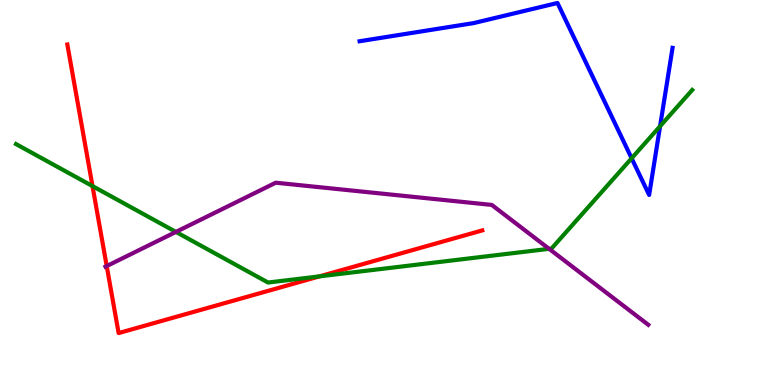[{'lines': ['blue', 'red'], 'intersections': []}, {'lines': ['green', 'red'], 'intersections': [{'x': 1.19, 'y': 5.17}, {'x': 4.12, 'y': 2.82}]}, {'lines': ['purple', 'red'], 'intersections': [{'x': 1.38, 'y': 3.09}]}, {'lines': ['blue', 'green'], 'intersections': [{'x': 8.15, 'y': 5.89}, {'x': 8.52, 'y': 6.72}]}, {'lines': ['blue', 'purple'], 'intersections': []}, {'lines': ['green', 'purple'], 'intersections': [{'x': 2.27, 'y': 3.98}, {'x': 7.09, 'y': 3.54}]}]